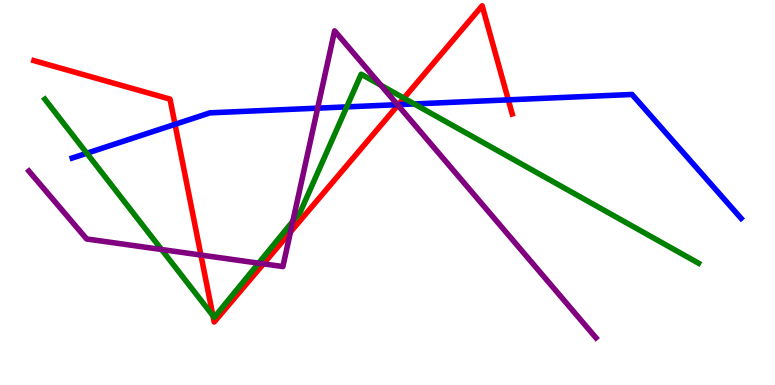[{'lines': ['blue', 'red'], 'intersections': [{'x': 2.26, 'y': 6.77}, {'x': 5.14, 'y': 7.28}, {'x': 6.56, 'y': 7.41}]}, {'lines': ['green', 'red'], 'intersections': [{'x': 2.75, 'y': 1.8}, {'x': 5.21, 'y': 7.45}]}, {'lines': ['purple', 'red'], 'intersections': [{'x': 2.59, 'y': 3.38}, {'x': 3.4, 'y': 3.15}, {'x': 3.75, 'y': 3.97}, {'x': 5.13, 'y': 7.27}]}, {'lines': ['blue', 'green'], 'intersections': [{'x': 1.12, 'y': 6.02}, {'x': 4.47, 'y': 7.22}, {'x': 5.35, 'y': 7.3}]}, {'lines': ['blue', 'purple'], 'intersections': [{'x': 4.1, 'y': 7.19}, {'x': 5.13, 'y': 7.28}]}, {'lines': ['green', 'purple'], 'intersections': [{'x': 2.08, 'y': 3.52}, {'x': 3.34, 'y': 3.16}, {'x': 3.78, 'y': 4.25}, {'x': 4.92, 'y': 7.79}]}]